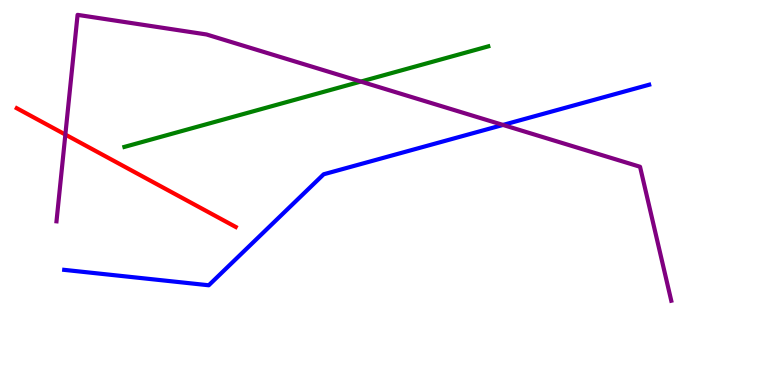[{'lines': ['blue', 'red'], 'intersections': []}, {'lines': ['green', 'red'], 'intersections': []}, {'lines': ['purple', 'red'], 'intersections': [{'x': 0.843, 'y': 6.5}]}, {'lines': ['blue', 'green'], 'intersections': []}, {'lines': ['blue', 'purple'], 'intersections': [{'x': 6.49, 'y': 6.75}]}, {'lines': ['green', 'purple'], 'intersections': [{'x': 4.66, 'y': 7.88}]}]